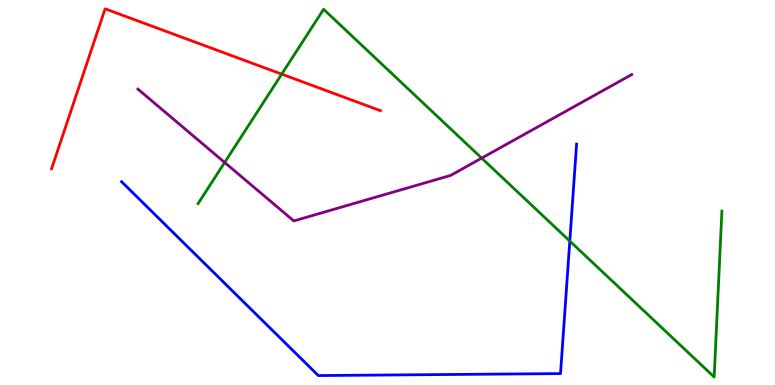[{'lines': ['blue', 'red'], 'intersections': []}, {'lines': ['green', 'red'], 'intersections': [{'x': 3.63, 'y': 8.07}]}, {'lines': ['purple', 'red'], 'intersections': []}, {'lines': ['blue', 'green'], 'intersections': [{'x': 7.35, 'y': 3.74}]}, {'lines': ['blue', 'purple'], 'intersections': []}, {'lines': ['green', 'purple'], 'intersections': [{'x': 2.9, 'y': 5.78}, {'x': 6.22, 'y': 5.89}]}]